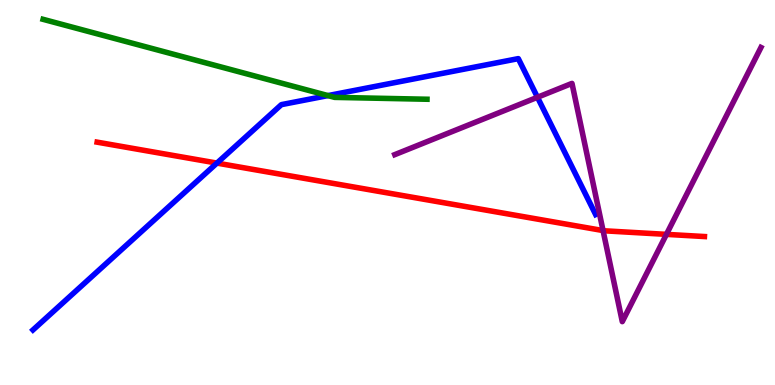[{'lines': ['blue', 'red'], 'intersections': [{'x': 2.8, 'y': 5.76}]}, {'lines': ['green', 'red'], 'intersections': []}, {'lines': ['purple', 'red'], 'intersections': [{'x': 7.78, 'y': 4.01}, {'x': 8.6, 'y': 3.91}]}, {'lines': ['blue', 'green'], 'intersections': [{'x': 4.23, 'y': 7.52}]}, {'lines': ['blue', 'purple'], 'intersections': [{'x': 6.94, 'y': 7.47}]}, {'lines': ['green', 'purple'], 'intersections': []}]